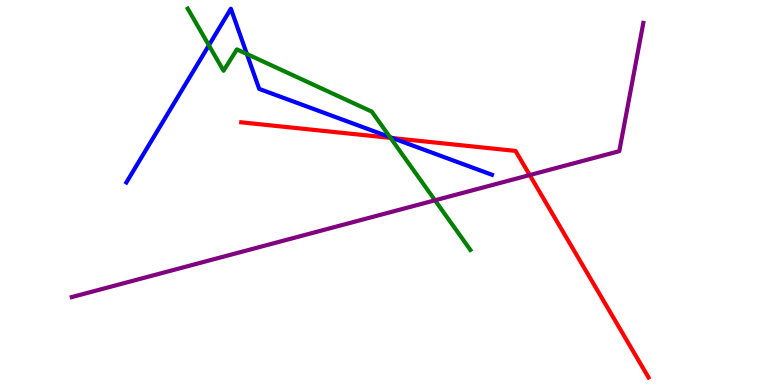[{'lines': ['blue', 'red'], 'intersections': [{'x': 5.07, 'y': 6.41}]}, {'lines': ['green', 'red'], 'intersections': [{'x': 5.04, 'y': 6.42}]}, {'lines': ['purple', 'red'], 'intersections': [{'x': 6.83, 'y': 5.45}]}, {'lines': ['blue', 'green'], 'intersections': [{'x': 2.7, 'y': 8.82}, {'x': 3.19, 'y': 8.6}, {'x': 5.03, 'y': 6.44}]}, {'lines': ['blue', 'purple'], 'intersections': []}, {'lines': ['green', 'purple'], 'intersections': [{'x': 5.61, 'y': 4.8}]}]